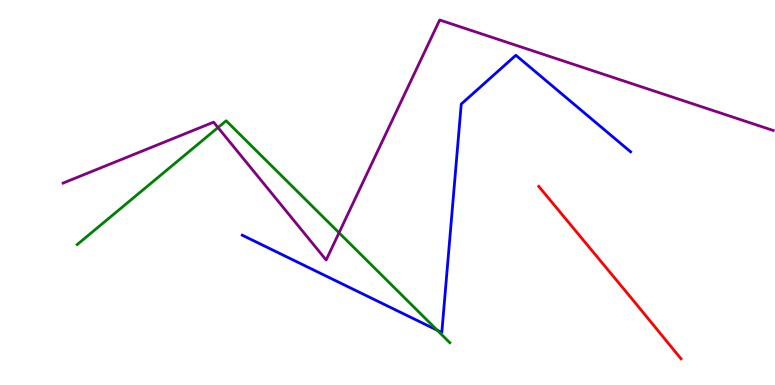[{'lines': ['blue', 'red'], 'intersections': []}, {'lines': ['green', 'red'], 'intersections': []}, {'lines': ['purple', 'red'], 'intersections': []}, {'lines': ['blue', 'green'], 'intersections': [{'x': 5.64, 'y': 1.42}]}, {'lines': ['blue', 'purple'], 'intersections': []}, {'lines': ['green', 'purple'], 'intersections': [{'x': 2.81, 'y': 6.69}, {'x': 4.37, 'y': 3.95}]}]